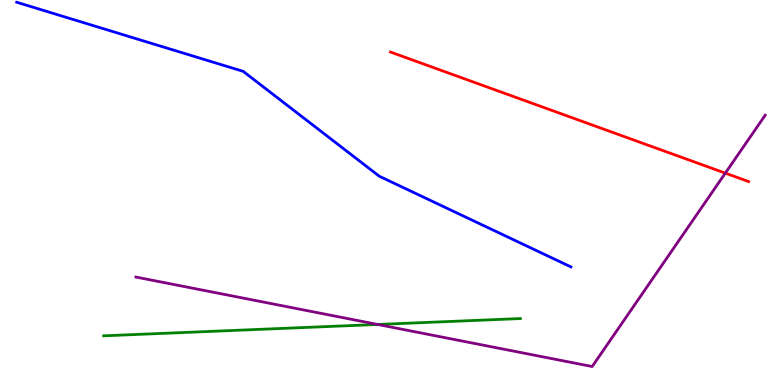[{'lines': ['blue', 'red'], 'intersections': []}, {'lines': ['green', 'red'], 'intersections': []}, {'lines': ['purple', 'red'], 'intersections': [{'x': 9.36, 'y': 5.5}]}, {'lines': ['blue', 'green'], 'intersections': []}, {'lines': ['blue', 'purple'], 'intersections': []}, {'lines': ['green', 'purple'], 'intersections': [{'x': 4.87, 'y': 1.57}]}]